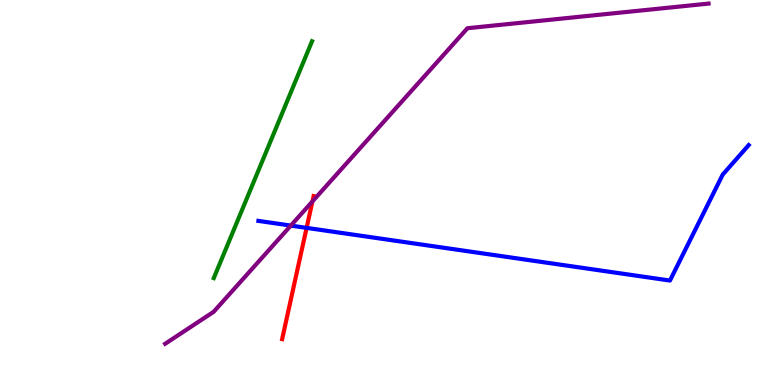[{'lines': ['blue', 'red'], 'intersections': [{'x': 3.96, 'y': 4.08}]}, {'lines': ['green', 'red'], 'intersections': []}, {'lines': ['purple', 'red'], 'intersections': [{'x': 4.03, 'y': 4.77}]}, {'lines': ['blue', 'green'], 'intersections': []}, {'lines': ['blue', 'purple'], 'intersections': [{'x': 3.75, 'y': 4.14}]}, {'lines': ['green', 'purple'], 'intersections': []}]